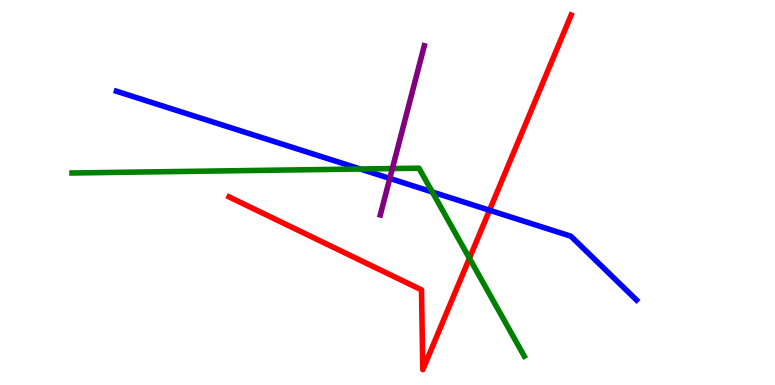[{'lines': ['blue', 'red'], 'intersections': [{'x': 6.32, 'y': 4.54}]}, {'lines': ['green', 'red'], 'intersections': [{'x': 6.06, 'y': 3.29}]}, {'lines': ['purple', 'red'], 'intersections': []}, {'lines': ['blue', 'green'], 'intersections': [{'x': 4.65, 'y': 5.61}, {'x': 5.58, 'y': 5.01}]}, {'lines': ['blue', 'purple'], 'intersections': [{'x': 5.03, 'y': 5.37}]}, {'lines': ['green', 'purple'], 'intersections': [{'x': 5.06, 'y': 5.62}]}]